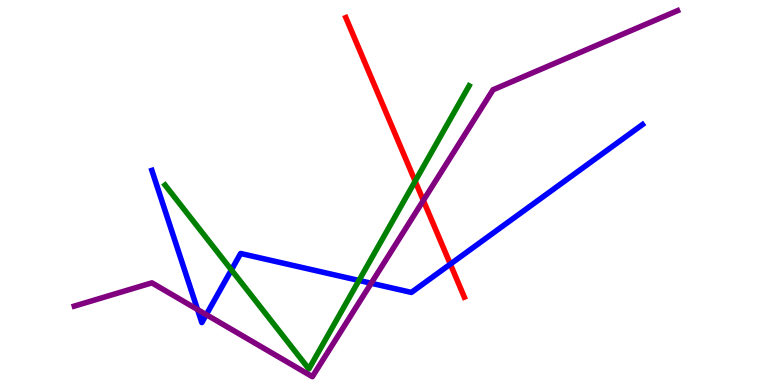[{'lines': ['blue', 'red'], 'intersections': [{'x': 5.81, 'y': 3.14}]}, {'lines': ['green', 'red'], 'intersections': [{'x': 5.36, 'y': 5.29}]}, {'lines': ['purple', 'red'], 'intersections': [{'x': 5.46, 'y': 4.79}]}, {'lines': ['blue', 'green'], 'intersections': [{'x': 2.99, 'y': 2.99}, {'x': 4.63, 'y': 2.72}]}, {'lines': ['blue', 'purple'], 'intersections': [{'x': 2.55, 'y': 1.96}, {'x': 2.66, 'y': 1.83}, {'x': 4.79, 'y': 2.64}]}, {'lines': ['green', 'purple'], 'intersections': []}]